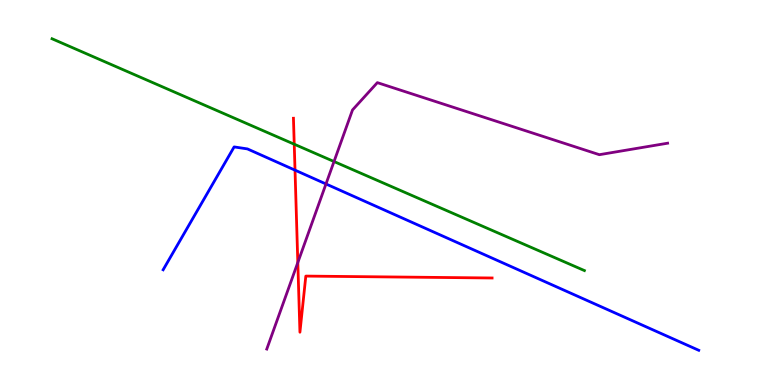[{'lines': ['blue', 'red'], 'intersections': [{'x': 3.81, 'y': 5.58}]}, {'lines': ['green', 'red'], 'intersections': [{'x': 3.8, 'y': 6.25}]}, {'lines': ['purple', 'red'], 'intersections': [{'x': 3.84, 'y': 3.18}]}, {'lines': ['blue', 'green'], 'intersections': []}, {'lines': ['blue', 'purple'], 'intersections': [{'x': 4.21, 'y': 5.22}]}, {'lines': ['green', 'purple'], 'intersections': [{'x': 4.31, 'y': 5.8}]}]